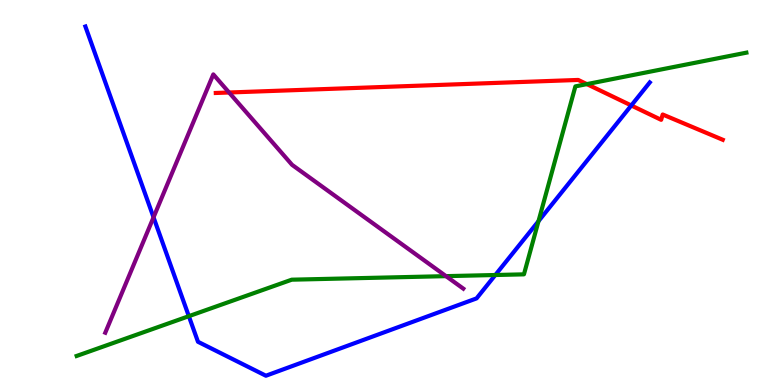[{'lines': ['blue', 'red'], 'intersections': [{'x': 8.15, 'y': 7.26}]}, {'lines': ['green', 'red'], 'intersections': [{'x': 7.57, 'y': 7.82}]}, {'lines': ['purple', 'red'], 'intersections': [{'x': 2.96, 'y': 7.6}]}, {'lines': ['blue', 'green'], 'intersections': [{'x': 2.44, 'y': 1.79}, {'x': 6.39, 'y': 2.86}, {'x': 6.95, 'y': 4.26}]}, {'lines': ['blue', 'purple'], 'intersections': [{'x': 1.98, 'y': 4.36}]}, {'lines': ['green', 'purple'], 'intersections': [{'x': 5.76, 'y': 2.83}]}]